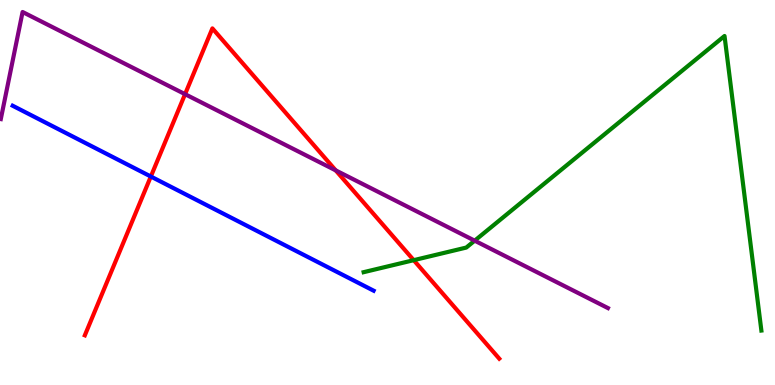[{'lines': ['blue', 'red'], 'intersections': [{'x': 1.95, 'y': 5.41}]}, {'lines': ['green', 'red'], 'intersections': [{'x': 5.34, 'y': 3.24}]}, {'lines': ['purple', 'red'], 'intersections': [{'x': 2.39, 'y': 7.55}, {'x': 4.33, 'y': 5.57}]}, {'lines': ['blue', 'green'], 'intersections': []}, {'lines': ['blue', 'purple'], 'intersections': []}, {'lines': ['green', 'purple'], 'intersections': [{'x': 6.12, 'y': 3.75}]}]